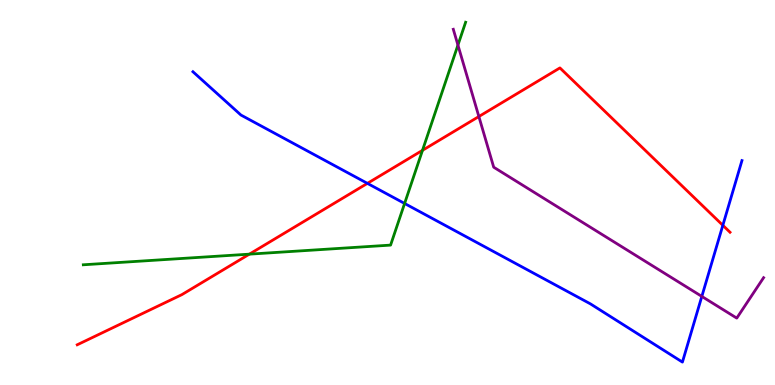[{'lines': ['blue', 'red'], 'intersections': [{'x': 4.74, 'y': 5.24}, {'x': 9.33, 'y': 4.15}]}, {'lines': ['green', 'red'], 'intersections': [{'x': 3.22, 'y': 3.4}, {'x': 5.45, 'y': 6.1}]}, {'lines': ['purple', 'red'], 'intersections': [{'x': 6.18, 'y': 6.97}]}, {'lines': ['blue', 'green'], 'intersections': [{'x': 5.22, 'y': 4.72}]}, {'lines': ['blue', 'purple'], 'intersections': [{'x': 9.06, 'y': 2.3}]}, {'lines': ['green', 'purple'], 'intersections': [{'x': 5.91, 'y': 8.83}]}]